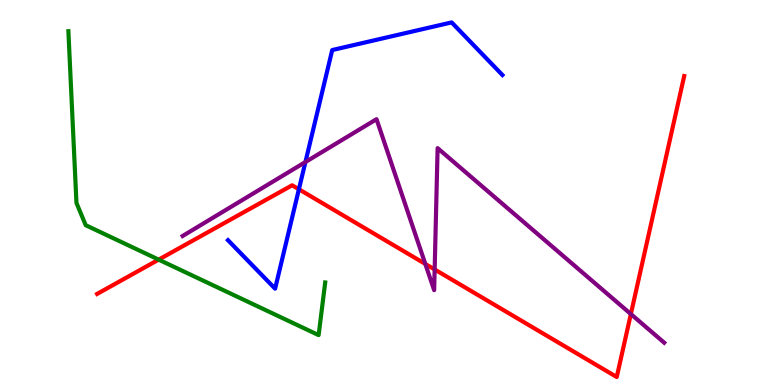[{'lines': ['blue', 'red'], 'intersections': [{'x': 3.86, 'y': 5.08}]}, {'lines': ['green', 'red'], 'intersections': [{'x': 2.05, 'y': 3.26}]}, {'lines': ['purple', 'red'], 'intersections': [{'x': 5.49, 'y': 3.14}, {'x': 5.61, 'y': 3.0}, {'x': 8.14, 'y': 1.84}]}, {'lines': ['blue', 'green'], 'intersections': []}, {'lines': ['blue', 'purple'], 'intersections': [{'x': 3.94, 'y': 5.79}]}, {'lines': ['green', 'purple'], 'intersections': []}]